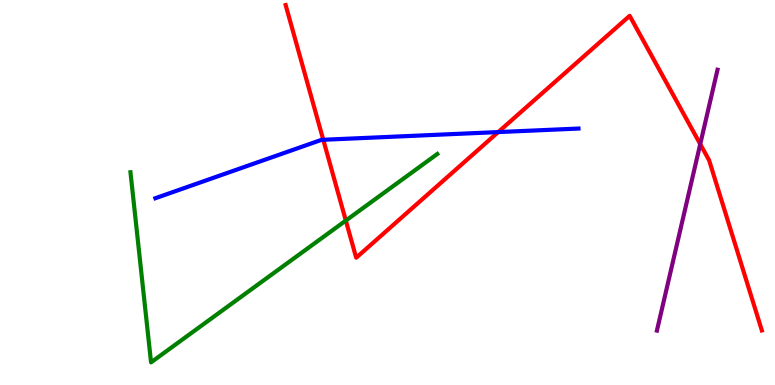[{'lines': ['blue', 'red'], 'intersections': [{'x': 4.17, 'y': 6.37}, {'x': 6.43, 'y': 6.57}]}, {'lines': ['green', 'red'], 'intersections': [{'x': 4.46, 'y': 4.27}]}, {'lines': ['purple', 'red'], 'intersections': [{'x': 9.04, 'y': 6.26}]}, {'lines': ['blue', 'green'], 'intersections': []}, {'lines': ['blue', 'purple'], 'intersections': []}, {'lines': ['green', 'purple'], 'intersections': []}]